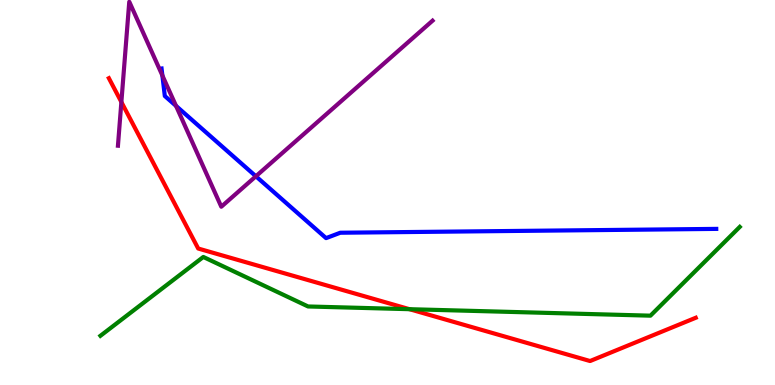[{'lines': ['blue', 'red'], 'intersections': []}, {'lines': ['green', 'red'], 'intersections': [{'x': 5.28, 'y': 1.97}]}, {'lines': ['purple', 'red'], 'intersections': [{'x': 1.57, 'y': 7.35}]}, {'lines': ['blue', 'green'], 'intersections': []}, {'lines': ['blue', 'purple'], 'intersections': [{'x': 2.1, 'y': 8.04}, {'x': 2.27, 'y': 7.25}, {'x': 3.3, 'y': 5.42}]}, {'lines': ['green', 'purple'], 'intersections': []}]